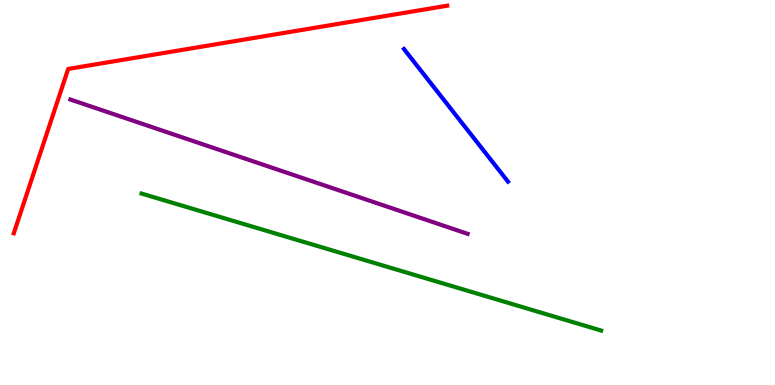[{'lines': ['blue', 'red'], 'intersections': []}, {'lines': ['green', 'red'], 'intersections': []}, {'lines': ['purple', 'red'], 'intersections': []}, {'lines': ['blue', 'green'], 'intersections': []}, {'lines': ['blue', 'purple'], 'intersections': []}, {'lines': ['green', 'purple'], 'intersections': []}]